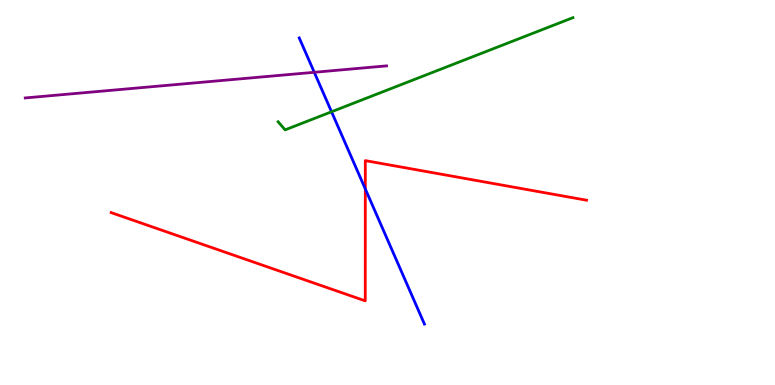[{'lines': ['blue', 'red'], 'intersections': [{'x': 4.71, 'y': 5.09}]}, {'lines': ['green', 'red'], 'intersections': []}, {'lines': ['purple', 'red'], 'intersections': []}, {'lines': ['blue', 'green'], 'intersections': [{'x': 4.28, 'y': 7.1}]}, {'lines': ['blue', 'purple'], 'intersections': [{'x': 4.06, 'y': 8.12}]}, {'lines': ['green', 'purple'], 'intersections': []}]